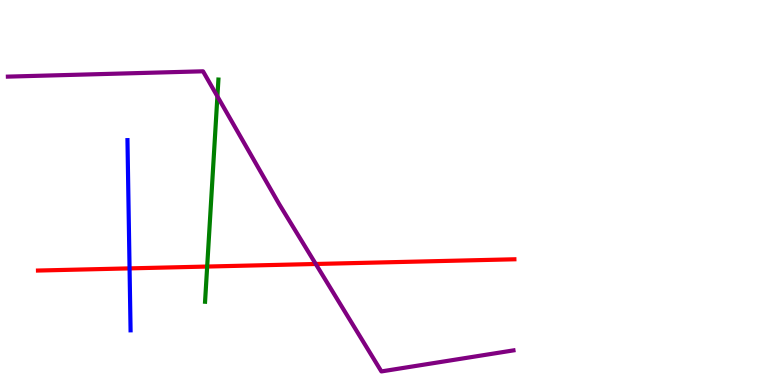[{'lines': ['blue', 'red'], 'intersections': [{'x': 1.67, 'y': 3.03}]}, {'lines': ['green', 'red'], 'intersections': [{'x': 2.67, 'y': 3.08}]}, {'lines': ['purple', 'red'], 'intersections': [{'x': 4.07, 'y': 3.14}]}, {'lines': ['blue', 'green'], 'intersections': []}, {'lines': ['blue', 'purple'], 'intersections': []}, {'lines': ['green', 'purple'], 'intersections': [{'x': 2.81, 'y': 7.5}]}]